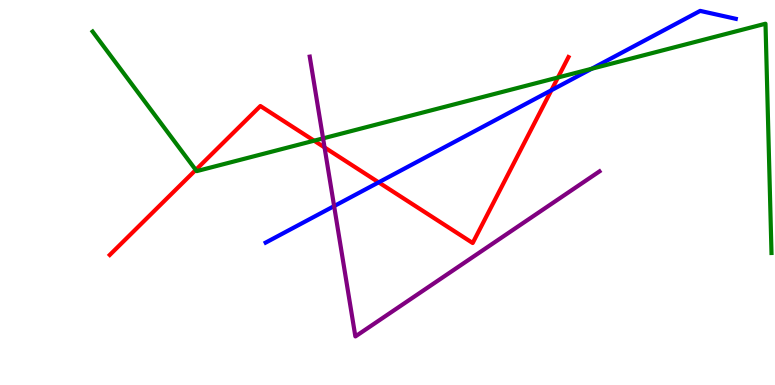[{'lines': ['blue', 'red'], 'intersections': [{'x': 4.89, 'y': 5.26}, {'x': 7.11, 'y': 7.66}]}, {'lines': ['green', 'red'], 'intersections': [{'x': 2.53, 'y': 5.59}, {'x': 4.05, 'y': 6.35}, {'x': 7.2, 'y': 7.99}]}, {'lines': ['purple', 'red'], 'intersections': [{'x': 4.19, 'y': 6.17}]}, {'lines': ['blue', 'green'], 'intersections': [{'x': 7.63, 'y': 8.21}]}, {'lines': ['blue', 'purple'], 'intersections': [{'x': 4.31, 'y': 4.65}]}, {'lines': ['green', 'purple'], 'intersections': [{'x': 4.17, 'y': 6.41}]}]